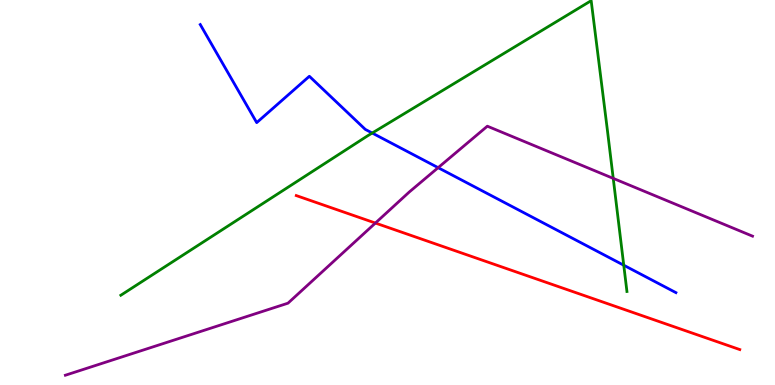[{'lines': ['blue', 'red'], 'intersections': []}, {'lines': ['green', 'red'], 'intersections': []}, {'lines': ['purple', 'red'], 'intersections': [{'x': 4.84, 'y': 4.21}]}, {'lines': ['blue', 'green'], 'intersections': [{'x': 4.8, 'y': 6.54}, {'x': 8.05, 'y': 3.11}]}, {'lines': ['blue', 'purple'], 'intersections': [{'x': 5.65, 'y': 5.64}]}, {'lines': ['green', 'purple'], 'intersections': [{'x': 7.91, 'y': 5.37}]}]